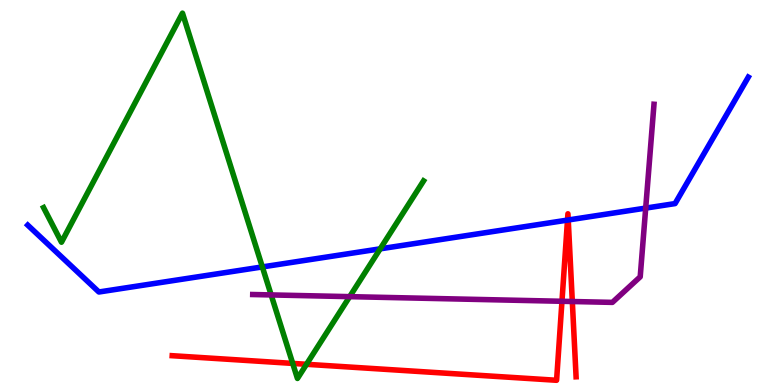[{'lines': ['blue', 'red'], 'intersections': [{'x': 7.32, 'y': 4.28}, {'x': 7.33, 'y': 4.29}]}, {'lines': ['green', 'red'], 'intersections': [{'x': 3.78, 'y': 0.561}, {'x': 3.95, 'y': 0.538}]}, {'lines': ['purple', 'red'], 'intersections': [{'x': 7.25, 'y': 2.17}, {'x': 7.38, 'y': 2.17}]}, {'lines': ['blue', 'green'], 'intersections': [{'x': 3.39, 'y': 3.07}, {'x': 4.91, 'y': 3.54}]}, {'lines': ['blue', 'purple'], 'intersections': [{'x': 8.33, 'y': 4.59}]}, {'lines': ['green', 'purple'], 'intersections': [{'x': 3.5, 'y': 2.34}, {'x': 4.51, 'y': 2.3}]}]